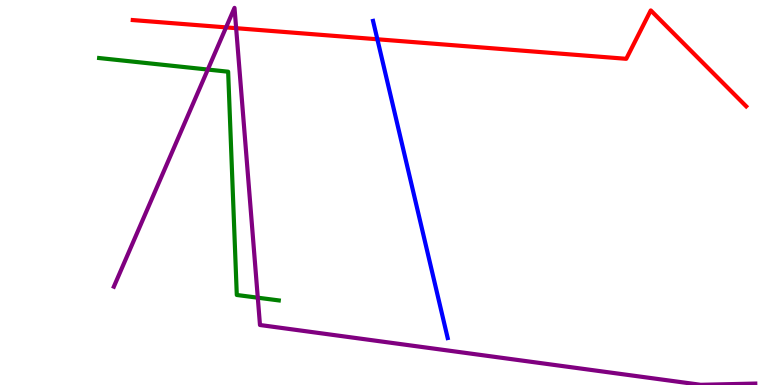[{'lines': ['blue', 'red'], 'intersections': [{'x': 4.87, 'y': 8.98}]}, {'lines': ['green', 'red'], 'intersections': []}, {'lines': ['purple', 'red'], 'intersections': [{'x': 2.92, 'y': 9.29}, {'x': 3.05, 'y': 9.27}]}, {'lines': ['blue', 'green'], 'intersections': []}, {'lines': ['blue', 'purple'], 'intersections': []}, {'lines': ['green', 'purple'], 'intersections': [{'x': 2.68, 'y': 8.19}, {'x': 3.33, 'y': 2.27}]}]